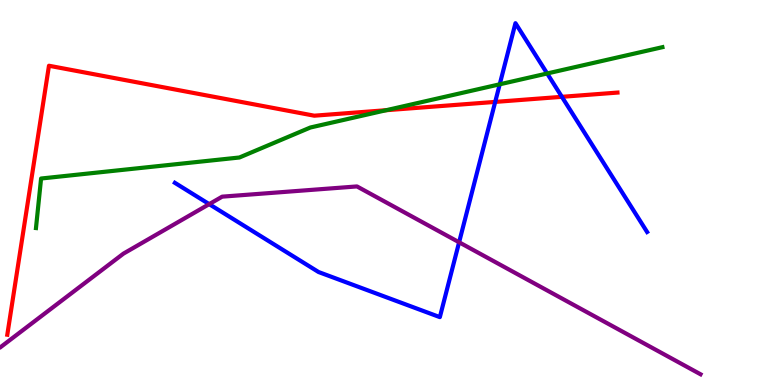[{'lines': ['blue', 'red'], 'intersections': [{'x': 6.39, 'y': 7.35}, {'x': 7.25, 'y': 7.49}]}, {'lines': ['green', 'red'], 'intersections': [{'x': 4.98, 'y': 7.14}]}, {'lines': ['purple', 'red'], 'intersections': []}, {'lines': ['blue', 'green'], 'intersections': [{'x': 6.45, 'y': 7.81}, {'x': 7.06, 'y': 8.09}]}, {'lines': ['blue', 'purple'], 'intersections': [{'x': 2.7, 'y': 4.7}, {'x': 5.92, 'y': 3.71}]}, {'lines': ['green', 'purple'], 'intersections': []}]